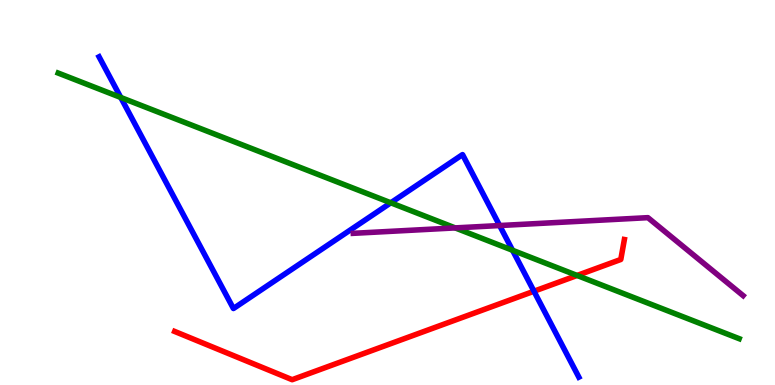[{'lines': ['blue', 'red'], 'intersections': [{'x': 6.89, 'y': 2.44}]}, {'lines': ['green', 'red'], 'intersections': [{'x': 7.45, 'y': 2.85}]}, {'lines': ['purple', 'red'], 'intersections': []}, {'lines': ['blue', 'green'], 'intersections': [{'x': 1.56, 'y': 7.47}, {'x': 5.04, 'y': 4.73}, {'x': 6.61, 'y': 3.5}]}, {'lines': ['blue', 'purple'], 'intersections': [{'x': 6.45, 'y': 4.14}]}, {'lines': ['green', 'purple'], 'intersections': [{'x': 5.87, 'y': 4.08}]}]